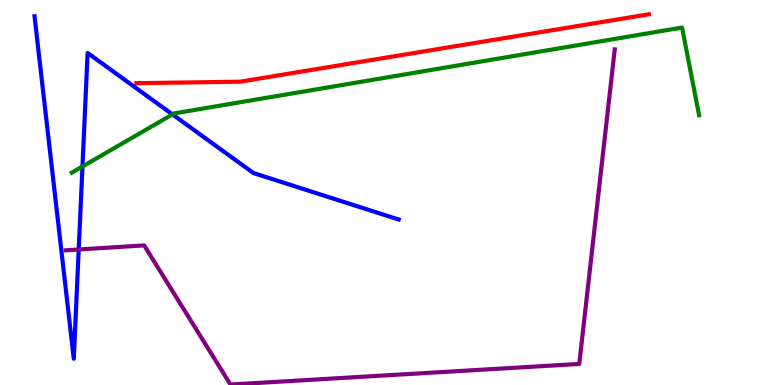[{'lines': ['blue', 'red'], 'intersections': []}, {'lines': ['green', 'red'], 'intersections': []}, {'lines': ['purple', 'red'], 'intersections': []}, {'lines': ['blue', 'green'], 'intersections': [{'x': 1.06, 'y': 5.68}, {'x': 2.23, 'y': 7.03}]}, {'lines': ['blue', 'purple'], 'intersections': [{'x': 1.02, 'y': 3.52}]}, {'lines': ['green', 'purple'], 'intersections': []}]